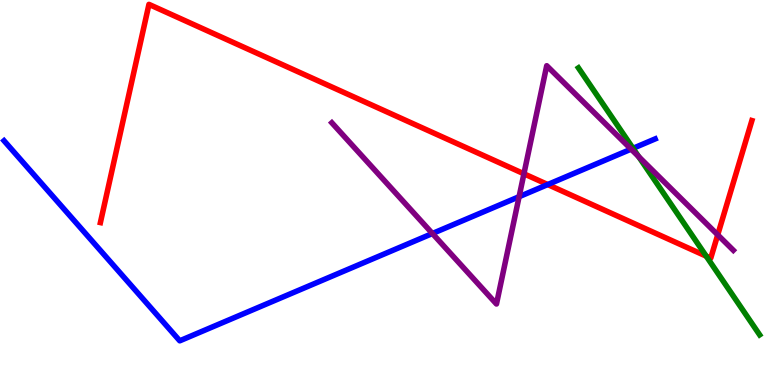[{'lines': ['blue', 'red'], 'intersections': [{'x': 7.07, 'y': 5.21}]}, {'lines': ['green', 'red'], 'intersections': [{'x': 9.11, 'y': 3.35}]}, {'lines': ['purple', 'red'], 'intersections': [{'x': 6.76, 'y': 5.49}, {'x': 9.26, 'y': 3.9}]}, {'lines': ['blue', 'green'], 'intersections': [{'x': 8.17, 'y': 6.15}]}, {'lines': ['blue', 'purple'], 'intersections': [{'x': 5.58, 'y': 3.93}, {'x': 6.7, 'y': 4.89}, {'x': 8.14, 'y': 6.13}]}, {'lines': ['green', 'purple'], 'intersections': [{'x': 8.24, 'y': 5.93}]}]